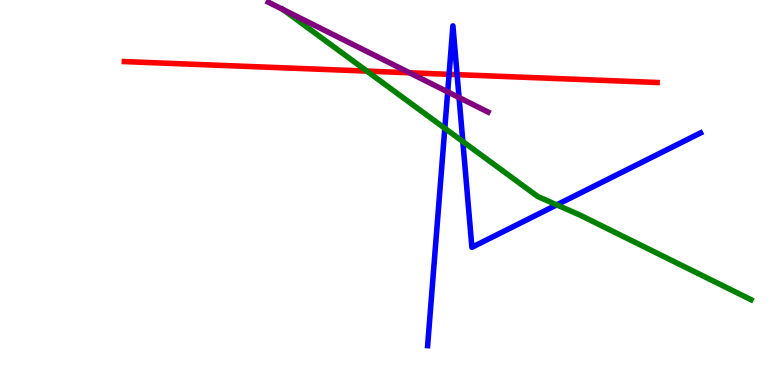[{'lines': ['blue', 'red'], 'intersections': [{'x': 5.79, 'y': 8.07}, {'x': 5.9, 'y': 8.06}]}, {'lines': ['green', 'red'], 'intersections': [{'x': 4.73, 'y': 8.15}]}, {'lines': ['purple', 'red'], 'intersections': [{'x': 5.28, 'y': 8.11}]}, {'lines': ['blue', 'green'], 'intersections': [{'x': 5.74, 'y': 6.67}, {'x': 5.97, 'y': 6.32}, {'x': 7.18, 'y': 4.68}]}, {'lines': ['blue', 'purple'], 'intersections': [{'x': 5.78, 'y': 7.61}, {'x': 5.92, 'y': 7.47}]}, {'lines': ['green', 'purple'], 'intersections': [{'x': 3.65, 'y': 9.75}]}]